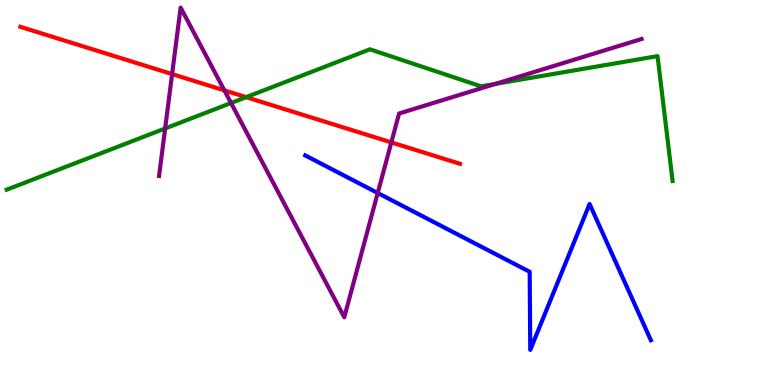[{'lines': ['blue', 'red'], 'intersections': []}, {'lines': ['green', 'red'], 'intersections': [{'x': 3.18, 'y': 7.48}]}, {'lines': ['purple', 'red'], 'intersections': [{'x': 2.22, 'y': 8.08}, {'x': 2.9, 'y': 7.65}, {'x': 5.05, 'y': 6.3}]}, {'lines': ['blue', 'green'], 'intersections': []}, {'lines': ['blue', 'purple'], 'intersections': [{'x': 4.87, 'y': 4.99}]}, {'lines': ['green', 'purple'], 'intersections': [{'x': 2.13, 'y': 6.66}, {'x': 2.98, 'y': 7.32}, {'x': 6.39, 'y': 7.82}]}]